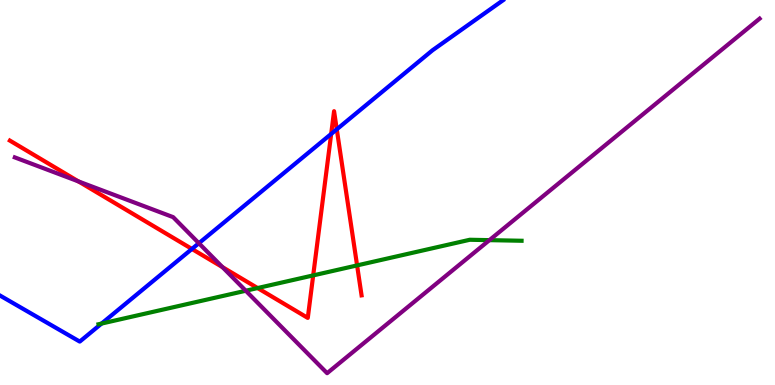[{'lines': ['blue', 'red'], 'intersections': [{'x': 2.48, 'y': 3.53}, {'x': 4.27, 'y': 6.52}, {'x': 4.35, 'y': 6.64}]}, {'lines': ['green', 'red'], 'intersections': [{'x': 3.32, 'y': 2.52}, {'x': 4.04, 'y': 2.85}, {'x': 4.61, 'y': 3.11}]}, {'lines': ['purple', 'red'], 'intersections': [{'x': 1.01, 'y': 5.29}, {'x': 2.87, 'y': 3.06}]}, {'lines': ['blue', 'green'], 'intersections': [{'x': 1.31, 'y': 1.6}]}, {'lines': ['blue', 'purple'], 'intersections': [{'x': 2.57, 'y': 3.68}]}, {'lines': ['green', 'purple'], 'intersections': [{'x': 3.17, 'y': 2.45}, {'x': 6.32, 'y': 3.76}]}]